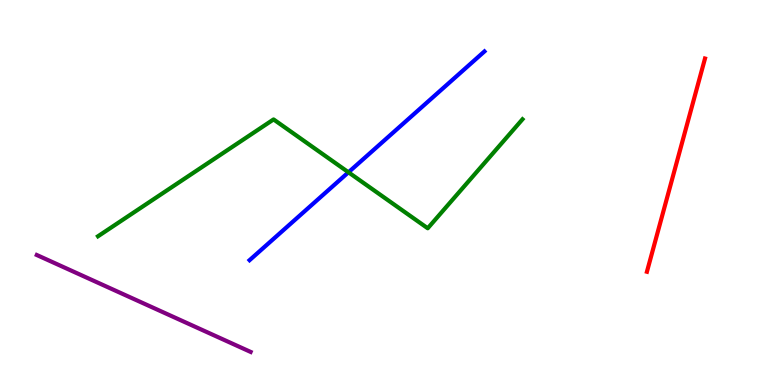[{'lines': ['blue', 'red'], 'intersections': []}, {'lines': ['green', 'red'], 'intersections': []}, {'lines': ['purple', 'red'], 'intersections': []}, {'lines': ['blue', 'green'], 'intersections': [{'x': 4.5, 'y': 5.52}]}, {'lines': ['blue', 'purple'], 'intersections': []}, {'lines': ['green', 'purple'], 'intersections': []}]